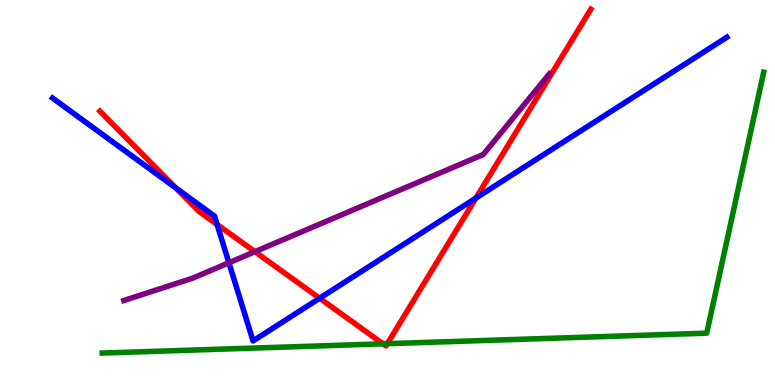[{'lines': ['blue', 'red'], 'intersections': [{'x': 2.27, 'y': 5.12}, {'x': 2.8, 'y': 4.17}, {'x': 4.12, 'y': 2.25}, {'x': 6.14, 'y': 4.86}]}, {'lines': ['green', 'red'], 'intersections': [{'x': 4.94, 'y': 1.07}, {'x': 5.0, 'y': 1.07}]}, {'lines': ['purple', 'red'], 'intersections': [{'x': 3.29, 'y': 3.46}]}, {'lines': ['blue', 'green'], 'intersections': []}, {'lines': ['blue', 'purple'], 'intersections': [{'x': 2.95, 'y': 3.18}]}, {'lines': ['green', 'purple'], 'intersections': []}]